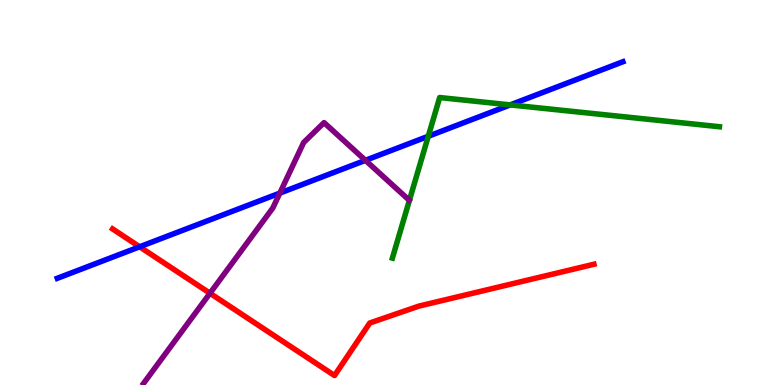[{'lines': ['blue', 'red'], 'intersections': [{'x': 1.8, 'y': 3.59}]}, {'lines': ['green', 'red'], 'intersections': []}, {'lines': ['purple', 'red'], 'intersections': [{'x': 2.71, 'y': 2.38}]}, {'lines': ['blue', 'green'], 'intersections': [{'x': 5.53, 'y': 6.46}, {'x': 6.58, 'y': 7.28}]}, {'lines': ['blue', 'purple'], 'intersections': [{'x': 3.61, 'y': 4.98}, {'x': 4.72, 'y': 5.84}]}, {'lines': ['green', 'purple'], 'intersections': []}]